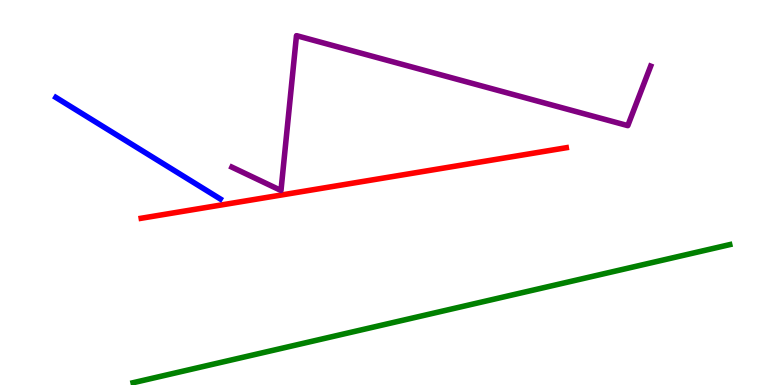[{'lines': ['blue', 'red'], 'intersections': []}, {'lines': ['green', 'red'], 'intersections': []}, {'lines': ['purple', 'red'], 'intersections': []}, {'lines': ['blue', 'green'], 'intersections': []}, {'lines': ['blue', 'purple'], 'intersections': []}, {'lines': ['green', 'purple'], 'intersections': []}]